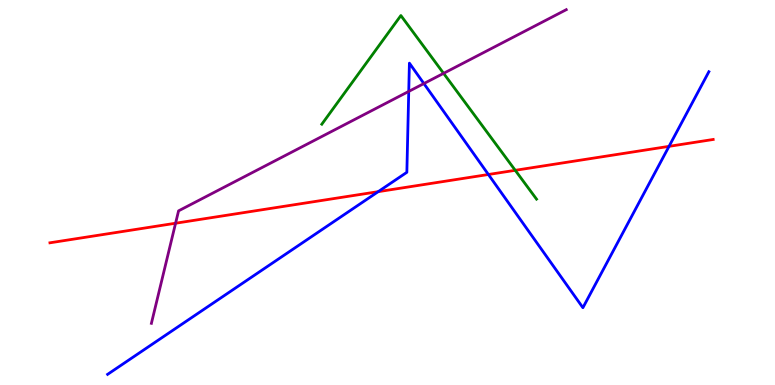[{'lines': ['blue', 'red'], 'intersections': [{'x': 4.88, 'y': 5.02}, {'x': 6.3, 'y': 5.47}, {'x': 8.63, 'y': 6.2}]}, {'lines': ['green', 'red'], 'intersections': [{'x': 6.65, 'y': 5.58}]}, {'lines': ['purple', 'red'], 'intersections': [{'x': 2.27, 'y': 4.2}]}, {'lines': ['blue', 'green'], 'intersections': []}, {'lines': ['blue', 'purple'], 'intersections': [{'x': 5.27, 'y': 7.63}, {'x': 5.47, 'y': 7.83}]}, {'lines': ['green', 'purple'], 'intersections': [{'x': 5.72, 'y': 8.1}]}]